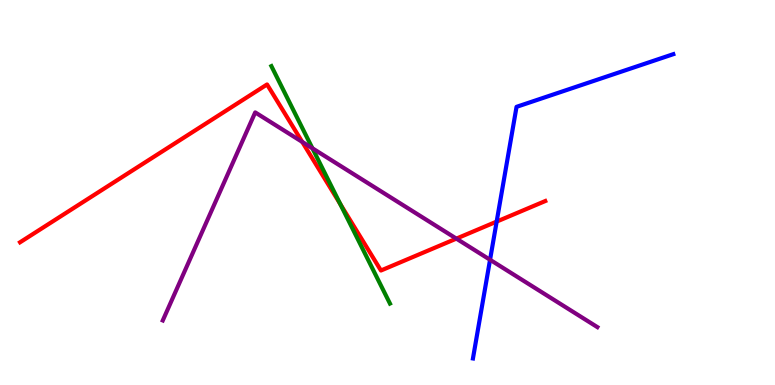[{'lines': ['blue', 'red'], 'intersections': [{'x': 6.41, 'y': 4.24}]}, {'lines': ['green', 'red'], 'intersections': [{'x': 4.39, 'y': 4.7}]}, {'lines': ['purple', 'red'], 'intersections': [{'x': 3.9, 'y': 6.31}, {'x': 5.89, 'y': 3.8}]}, {'lines': ['blue', 'green'], 'intersections': []}, {'lines': ['blue', 'purple'], 'intersections': [{'x': 6.32, 'y': 3.25}]}, {'lines': ['green', 'purple'], 'intersections': [{'x': 4.03, 'y': 6.15}]}]